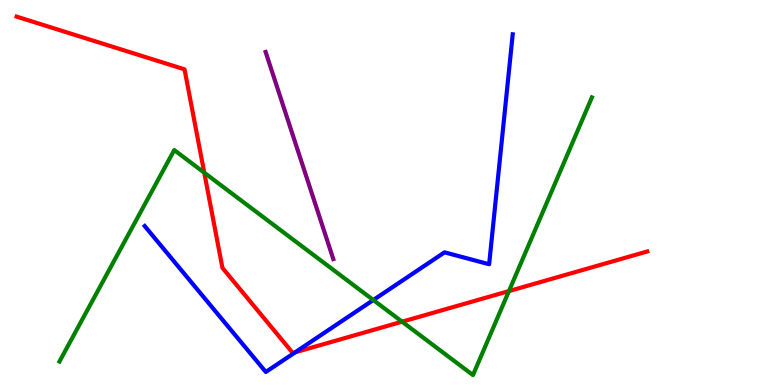[{'lines': ['blue', 'red'], 'intersections': [{'x': 3.81, 'y': 0.849}]}, {'lines': ['green', 'red'], 'intersections': [{'x': 2.64, 'y': 5.52}, {'x': 5.19, 'y': 1.64}, {'x': 6.57, 'y': 2.44}]}, {'lines': ['purple', 'red'], 'intersections': []}, {'lines': ['blue', 'green'], 'intersections': [{'x': 4.82, 'y': 2.21}]}, {'lines': ['blue', 'purple'], 'intersections': []}, {'lines': ['green', 'purple'], 'intersections': []}]